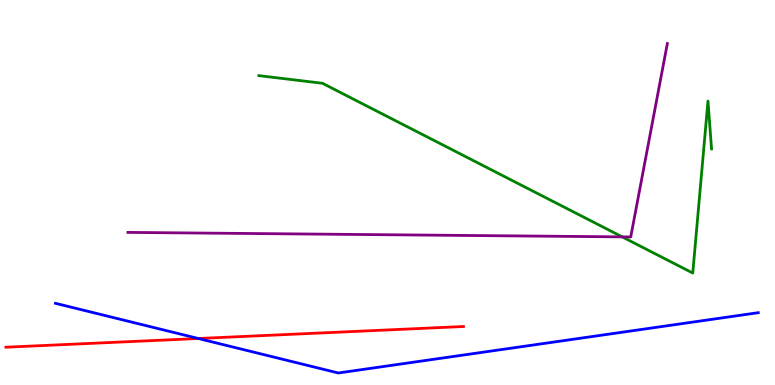[{'lines': ['blue', 'red'], 'intersections': [{'x': 2.56, 'y': 1.21}]}, {'lines': ['green', 'red'], 'intersections': []}, {'lines': ['purple', 'red'], 'intersections': []}, {'lines': ['blue', 'green'], 'intersections': []}, {'lines': ['blue', 'purple'], 'intersections': []}, {'lines': ['green', 'purple'], 'intersections': [{'x': 8.03, 'y': 3.85}]}]